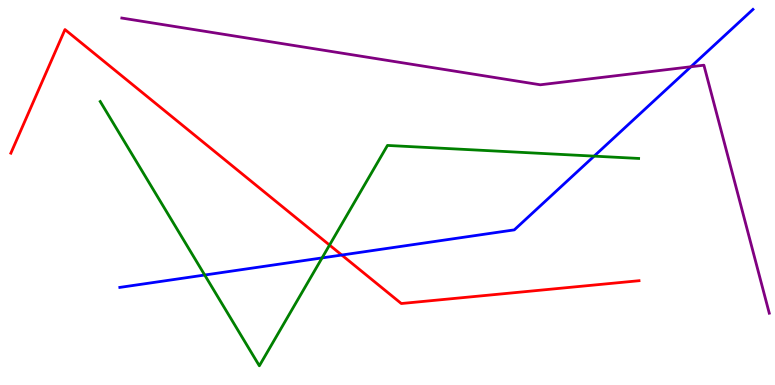[{'lines': ['blue', 'red'], 'intersections': [{'x': 4.41, 'y': 3.38}]}, {'lines': ['green', 'red'], 'intersections': [{'x': 4.25, 'y': 3.63}]}, {'lines': ['purple', 'red'], 'intersections': []}, {'lines': ['blue', 'green'], 'intersections': [{'x': 2.64, 'y': 2.86}, {'x': 4.16, 'y': 3.3}, {'x': 7.67, 'y': 5.94}]}, {'lines': ['blue', 'purple'], 'intersections': [{'x': 8.91, 'y': 8.27}]}, {'lines': ['green', 'purple'], 'intersections': []}]